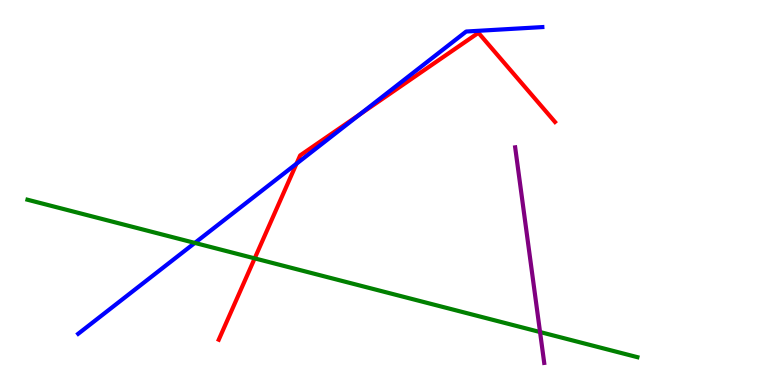[{'lines': ['blue', 'red'], 'intersections': [{'x': 3.83, 'y': 5.75}, {'x': 4.64, 'y': 7.03}]}, {'lines': ['green', 'red'], 'intersections': [{'x': 3.29, 'y': 3.29}]}, {'lines': ['purple', 'red'], 'intersections': []}, {'lines': ['blue', 'green'], 'intersections': [{'x': 2.51, 'y': 3.69}]}, {'lines': ['blue', 'purple'], 'intersections': []}, {'lines': ['green', 'purple'], 'intersections': [{'x': 6.97, 'y': 1.38}]}]